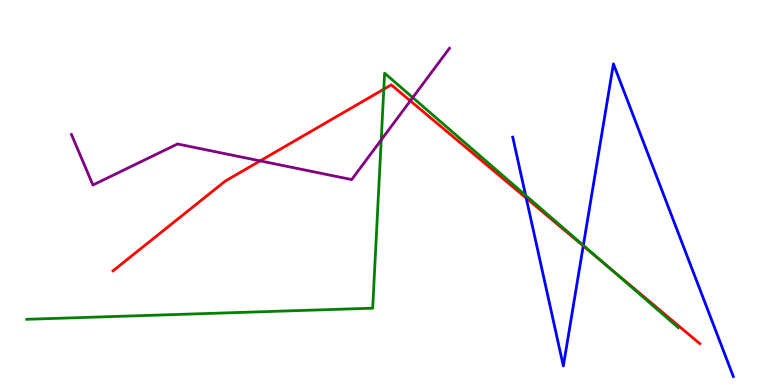[{'lines': ['blue', 'red'], 'intersections': [{'x': 6.79, 'y': 4.86}, {'x': 7.53, 'y': 3.61}]}, {'lines': ['green', 'red'], 'intersections': [{'x': 4.95, 'y': 7.68}, {'x': 7.81, 'y': 3.13}]}, {'lines': ['purple', 'red'], 'intersections': [{'x': 3.36, 'y': 5.82}, {'x': 5.29, 'y': 7.38}]}, {'lines': ['blue', 'green'], 'intersections': [{'x': 6.78, 'y': 4.93}, {'x': 7.53, 'y': 3.63}]}, {'lines': ['blue', 'purple'], 'intersections': []}, {'lines': ['green', 'purple'], 'intersections': [{'x': 4.92, 'y': 6.37}, {'x': 5.33, 'y': 7.47}]}]